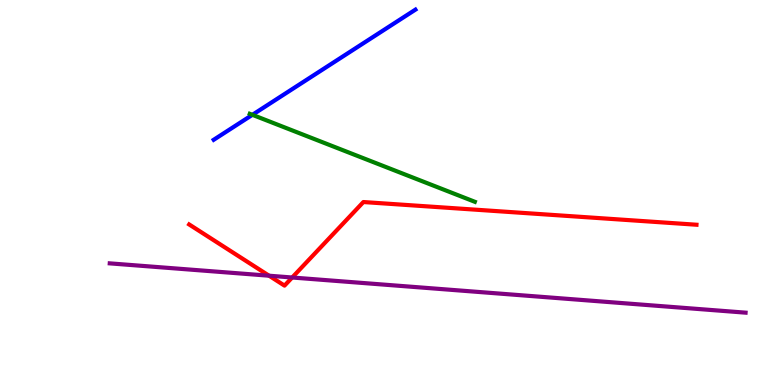[{'lines': ['blue', 'red'], 'intersections': []}, {'lines': ['green', 'red'], 'intersections': []}, {'lines': ['purple', 'red'], 'intersections': [{'x': 3.47, 'y': 2.84}, {'x': 3.77, 'y': 2.79}]}, {'lines': ['blue', 'green'], 'intersections': [{'x': 3.26, 'y': 7.02}]}, {'lines': ['blue', 'purple'], 'intersections': []}, {'lines': ['green', 'purple'], 'intersections': []}]